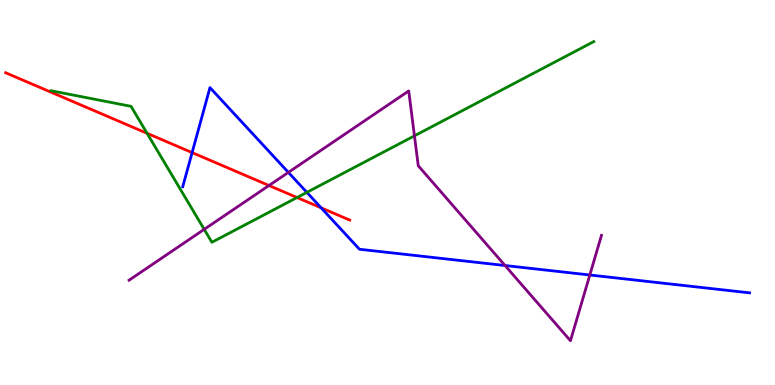[{'lines': ['blue', 'red'], 'intersections': [{'x': 2.48, 'y': 6.04}, {'x': 4.14, 'y': 4.6}]}, {'lines': ['green', 'red'], 'intersections': [{'x': 1.9, 'y': 6.54}, {'x': 3.83, 'y': 4.87}]}, {'lines': ['purple', 'red'], 'intersections': [{'x': 3.47, 'y': 5.18}]}, {'lines': ['blue', 'green'], 'intersections': [{'x': 3.96, 'y': 5.0}]}, {'lines': ['blue', 'purple'], 'intersections': [{'x': 3.72, 'y': 5.52}, {'x': 6.52, 'y': 3.1}, {'x': 7.61, 'y': 2.86}]}, {'lines': ['green', 'purple'], 'intersections': [{'x': 2.63, 'y': 4.04}, {'x': 5.35, 'y': 6.47}]}]